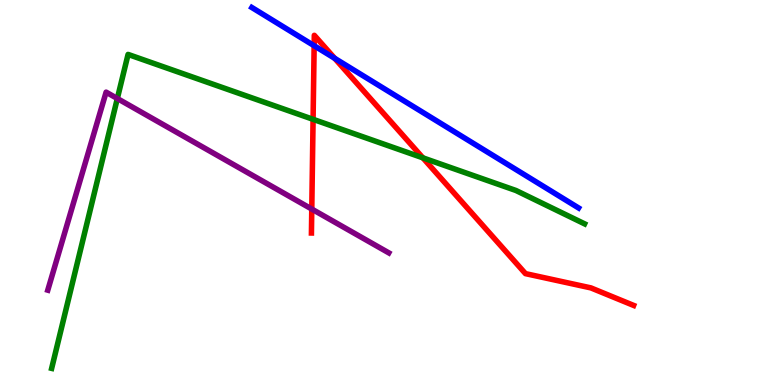[{'lines': ['blue', 'red'], 'intersections': [{'x': 4.05, 'y': 8.81}, {'x': 4.32, 'y': 8.49}]}, {'lines': ['green', 'red'], 'intersections': [{'x': 4.04, 'y': 6.9}, {'x': 5.46, 'y': 5.9}]}, {'lines': ['purple', 'red'], 'intersections': [{'x': 4.02, 'y': 4.57}]}, {'lines': ['blue', 'green'], 'intersections': []}, {'lines': ['blue', 'purple'], 'intersections': []}, {'lines': ['green', 'purple'], 'intersections': [{'x': 1.51, 'y': 7.44}]}]